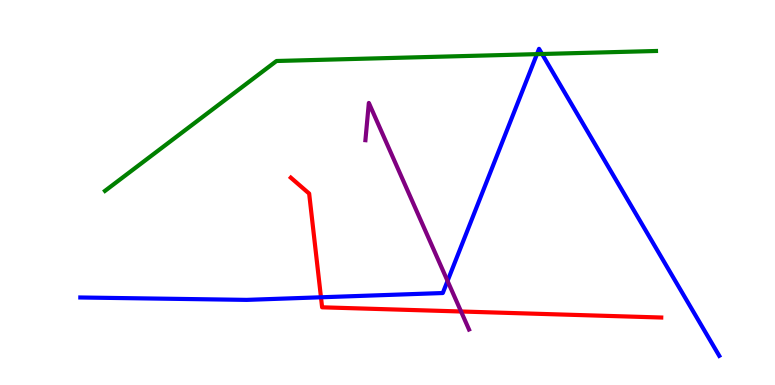[{'lines': ['blue', 'red'], 'intersections': [{'x': 4.14, 'y': 2.28}]}, {'lines': ['green', 'red'], 'intersections': []}, {'lines': ['purple', 'red'], 'intersections': [{'x': 5.95, 'y': 1.91}]}, {'lines': ['blue', 'green'], 'intersections': [{'x': 6.93, 'y': 8.59}, {'x': 6.99, 'y': 8.6}]}, {'lines': ['blue', 'purple'], 'intersections': [{'x': 5.77, 'y': 2.7}]}, {'lines': ['green', 'purple'], 'intersections': []}]